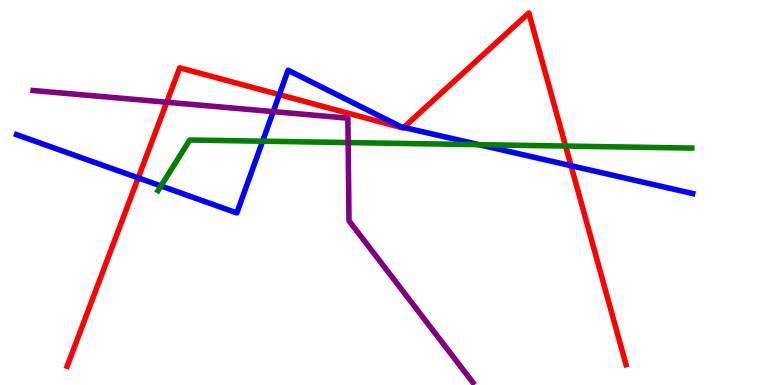[{'lines': ['blue', 'red'], 'intersections': [{'x': 1.78, 'y': 5.38}, {'x': 3.6, 'y': 7.54}, {'x': 5.21, 'y': 6.69}, {'x': 7.37, 'y': 5.7}]}, {'lines': ['green', 'red'], 'intersections': [{'x': 7.3, 'y': 6.21}]}, {'lines': ['purple', 'red'], 'intersections': [{'x': 2.15, 'y': 7.34}]}, {'lines': ['blue', 'green'], 'intersections': [{'x': 2.08, 'y': 5.17}, {'x': 3.39, 'y': 6.33}, {'x': 6.18, 'y': 6.24}]}, {'lines': ['blue', 'purple'], 'intersections': [{'x': 3.53, 'y': 7.1}]}, {'lines': ['green', 'purple'], 'intersections': [{'x': 4.49, 'y': 6.3}]}]